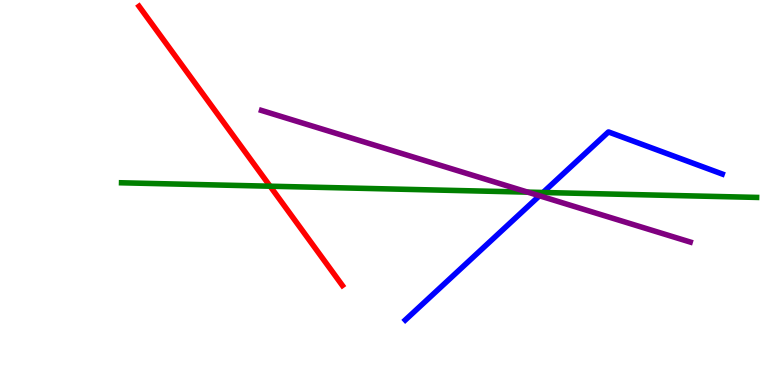[{'lines': ['blue', 'red'], 'intersections': []}, {'lines': ['green', 'red'], 'intersections': [{'x': 3.49, 'y': 5.16}]}, {'lines': ['purple', 'red'], 'intersections': []}, {'lines': ['blue', 'green'], 'intersections': [{'x': 7.01, 'y': 5.0}]}, {'lines': ['blue', 'purple'], 'intersections': [{'x': 6.96, 'y': 4.91}]}, {'lines': ['green', 'purple'], 'intersections': [{'x': 6.81, 'y': 5.01}]}]